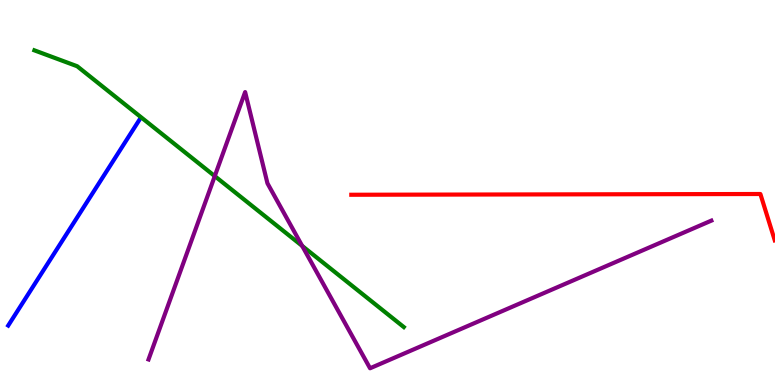[{'lines': ['blue', 'red'], 'intersections': []}, {'lines': ['green', 'red'], 'intersections': []}, {'lines': ['purple', 'red'], 'intersections': []}, {'lines': ['blue', 'green'], 'intersections': []}, {'lines': ['blue', 'purple'], 'intersections': []}, {'lines': ['green', 'purple'], 'intersections': [{'x': 2.77, 'y': 5.43}, {'x': 3.9, 'y': 3.61}]}]